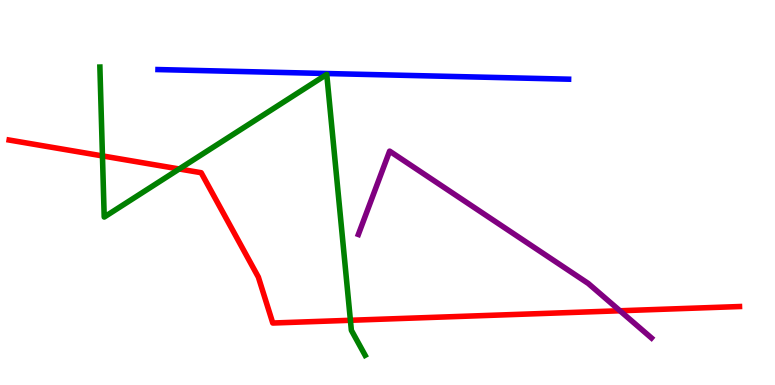[{'lines': ['blue', 'red'], 'intersections': []}, {'lines': ['green', 'red'], 'intersections': [{'x': 1.32, 'y': 5.95}, {'x': 2.31, 'y': 5.61}, {'x': 4.52, 'y': 1.68}]}, {'lines': ['purple', 'red'], 'intersections': [{'x': 8.0, 'y': 1.93}]}, {'lines': ['blue', 'green'], 'intersections': []}, {'lines': ['blue', 'purple'], 'intersections': []}, {'lines': ['green', 'purple'], 'intersections': []}]